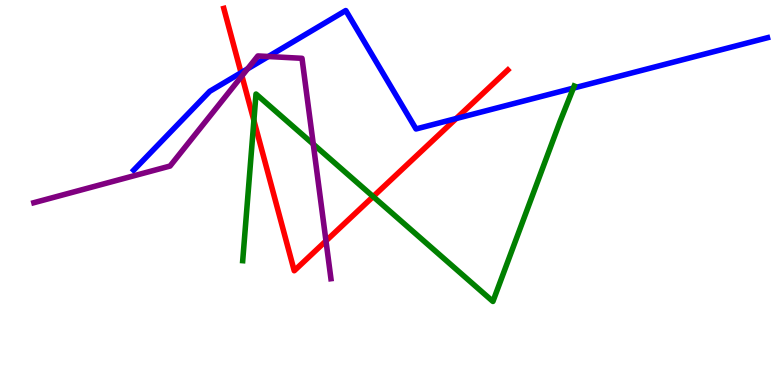[{'lines': ['blue', 'red'], 'intersections': [{'x': 3.11, 'y': 8.11}, {'x': 5.89, 'y': 6.92}]}, {'lines': ['green', 'red'], 'intersections': [{'x': 3.28, 'y': 6.87}, {'x': 4.81, 'y': 4.89}]}, {'lines': ['purple', 'red'], 'intersections': [{'x': 3.12, 'y': 8.03}, {'x': 4.21, 'y': 3.74}]}, {'lines': ['blue', 'green'], 'intersections': [{'x': 7.4, 'y': 7.71}]}, {'lines': ['blue', 'purple'], 'intersections': [{'x': 3.19, 'y': 8.21}, {'x': 3.46, 'y': 8.53}]}, {'lines': ['green', 'purple'], 'intersections': [{'x': 4.04, 'y': 6.26}]}]